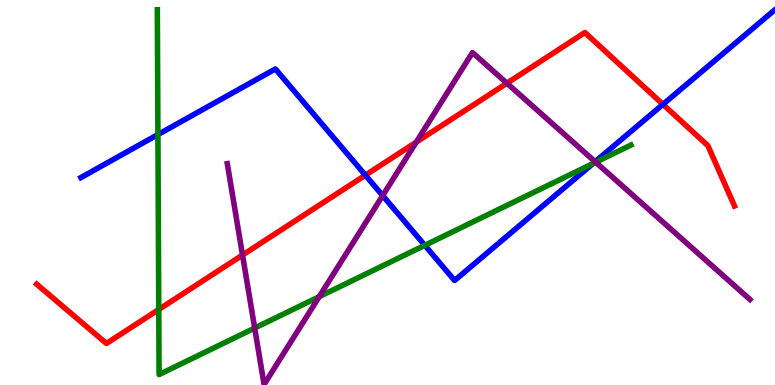[{'lines': ['blue', 'red'], 'intersections': [{'x': 4.71, 'y': 5.45}, {'x': 8.55, 'y': 7.29}]}, {'lines': ['green', 'red'], 'intersections': [{'x': 2.05, 'y': 1.96}]}, {'lines': ['purple', 'red'], 'intersections': [{'x': 3.13, 'y': 3.38}, {'x': 5.37, 'y': 6.31}, {'x': 6.54, 'y': 7.84}]}, {'lines': ['blue', 'green'], 'intersections': [{'x': 2.04, 'y': 6.5}, {'x': 5.48, 'y': 3.63}, {'x': 7.65, 'y': 5.75}]}, {'lines': ['blue', 'purple'], 'intersections': [{'x': 4.94, 'y': 4.92}, {'x': 7.68, 'y': 5.8}]}, {'lines': ['green', 'purple'], 'intersections': [{'x': 3.29, 'y': 1.48}, {'x': 4.12, 'y': 2.29}, {'x': 7.69, 'y': 5.79}]}]